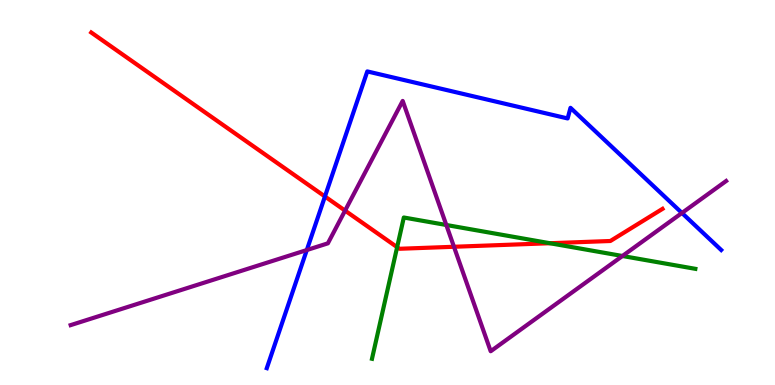[{'lines': ['blue', 'red'], 'intersections': [{'x': 4.19, 'y': 4.9}]}, {'lines': ['green', 'red'], 'intersections': [{'x': 5.12, 'y': 3.58}, {'x': 7.1, 'y': 3.68}]}, {'lines': ['purple', 'red'], 'intersections': [{'x': 4.45, 'y': 4.53}, {'x': 5.86, 'y': 3.59}]}, {'lines': ['blue', 'green'], 'intersections': []}, {'lines': ['blue', 'purple'], 'intersections': [{'x': 3.96, 'y': 3.51}, {'x': 8.8, 'y': 4.47}]}, {'lines': ['green', 'purple'], 'intersections': [{'x': 5.76, 'y': 4.16}, {'x': 8.03, 'y': 3.35}]}]